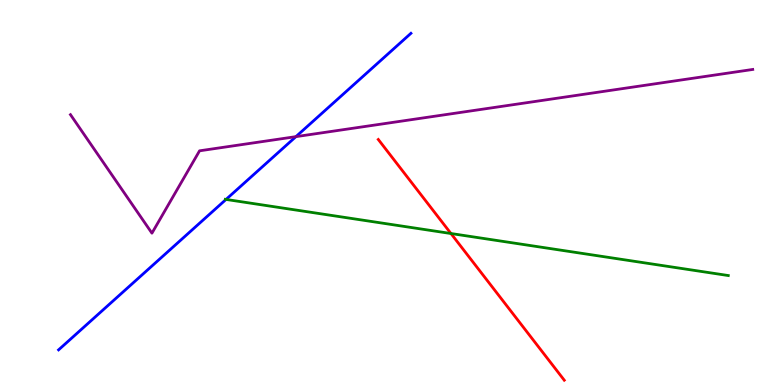[{'lines': ['blue', 'red'], 'intersections': []}, {'lines': ['green', 'red'], 'intersections': [{'x': 5.82, 'y': 3.93}]}, {'lines': ['purple', 'red'], 'intersections': []}, {'lines': ['blue', 'green'], 'intersections': [{'x': 2.92, 'y': 4.82}]}, {'lines': ['blue', 'purple'], 'intersections': [{'x': 3.82, 'y': 6.45}]}, {'lines': ['green', 'purple'], 'intersections': []}]